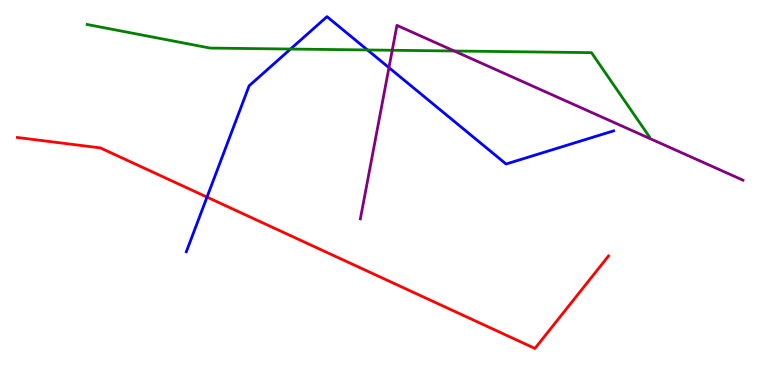[{'lines': ['blue', 'red'], 'intersections': [{'x': 2.67, 'y': 4.88}]}, {'lines': ['green', 'red'], 'intersections': []}, {'lines': ['purple', 'red'], 'intersections': []}, {'lines': ['blue', 'green'], 'intersections': [{'x': 3.75, 'y': 8.73}, {'x': 4.74, 'y': 8.7}]}, {'lines': ['blue', 'purple'], 'intersections': [{'x': 5.02, 'y': 8.24}]}, {'lines': ['green', 'purple'], 'intersections': [{'x': 5.06, 'y': 8.69}, {'x': 5.86, 'y': 8.68}]}]